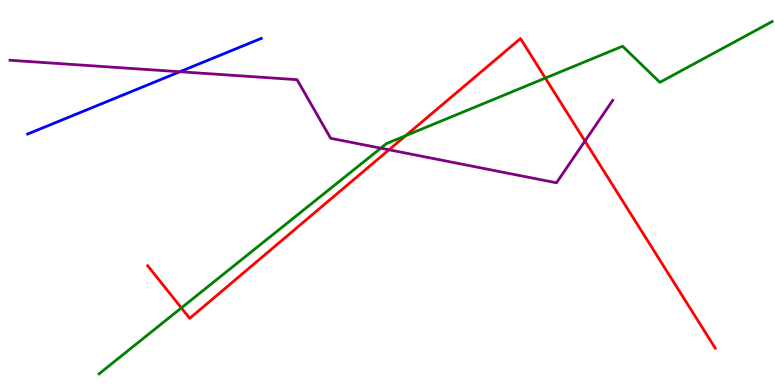[{'lines': ['blue', 'red'], 'intersections': []}, {'lines': ['green', 'red'], 'intersections': [{'x': 2.34, 'y': 2.0}, {'x': 5.23, 'y': 6.48}, {'x': 7.04, 'y': 7.97}]}, {'lines': ['purple', 'red'], 'intersections': [{'x': 5.02, 'y': 6.11}, {'x': 7.55, 'y': 6.34}]}, {'lines': ['blue', 'green'], 'intersections': []}, {'lines': ['blue', 'purple'], 'intersections': [{'x': 2.32, 'y': 8.14}]}, {'lines': ['green', 'purple'], 'intersections': [{'x': 4.91, 'y': 6.15}]}]